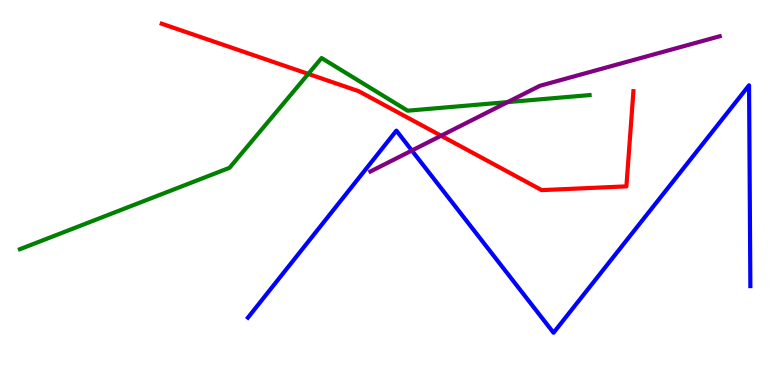[{'lines': ['blue', 'red'], 'intersections': []}, {'lines': ['green', 'red'], 'intersections': [{'x': 3.98, 'y': 8.08}]}, {'lines': ['purple', 'red'], 'intersections': [{'x': 5.69, 'y': 6.47}]}, {'lines': ['blue', 'green'], 'intersections': []}, {'lines': ['blue', 'purple'], 'intersections': [{'x': 5.31, 'y': 6.09}]}, {'lines': ['green', 'purple'], 'intersections': [{'x': 6.55, 'y': 7.35}]}]